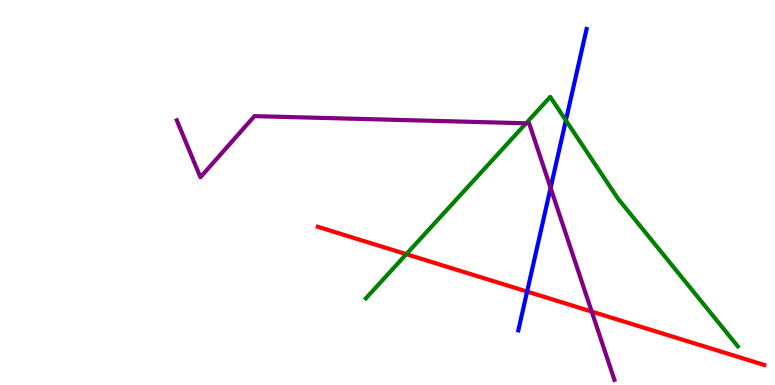[{'lines': ['blue', 'red'], 'intersections': [{'x': 6.8, 'y': 2.43}]}, {'lines': ['green', 'red'], 'intersections': [{'x': 5.24, 'y': 3.4}]}, {'lines': ['purple', 'red'], 'intersections': [{'x': 7.63, 'y': 1.91}]}, {'lines': ['blue', 'green'], 'intersections': [{'x': 7.3, 'y': 6.87}]}, {'lines': ['blue', 'purple'], 'intersections': [{'x': 7.1, 'y': 5.12}]}, {'lines': ['green', 'purple'], 'intersections': [{'x': 6.79, 'y': 6.8}]}]